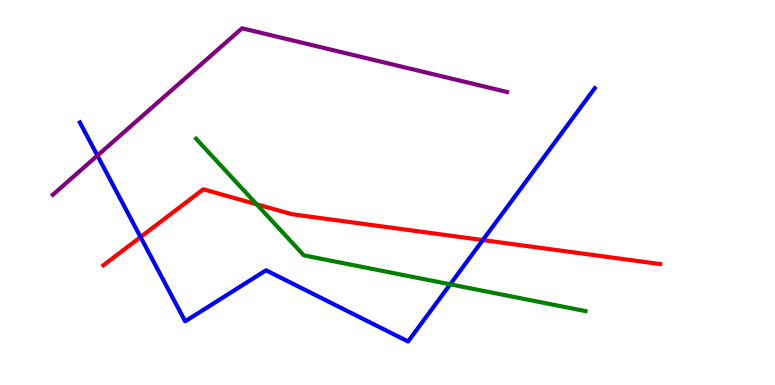[{'lines': ['blue', 'red'], 'intersections': [{'x': 1.81, 'y': 3.84}, {'x': 6.23, 'y': 3.76}]}, {'lines': ['green', 'red'], 'intersections': [{'x': 3.31, 'y': 4.69}]}, {'lines': ['purple', 'red'], 'intersections': []}, {'lines': ['blue', 'green'], 'intersections': [{'x': 5.81, 'y': 2.61}]}, {'lines': ['blue', 'purple'], 'intersections': [{'x': 1.26, 'y': 5.96}]}, {'lines': ['green', 'purple'], 'intersections': []}]